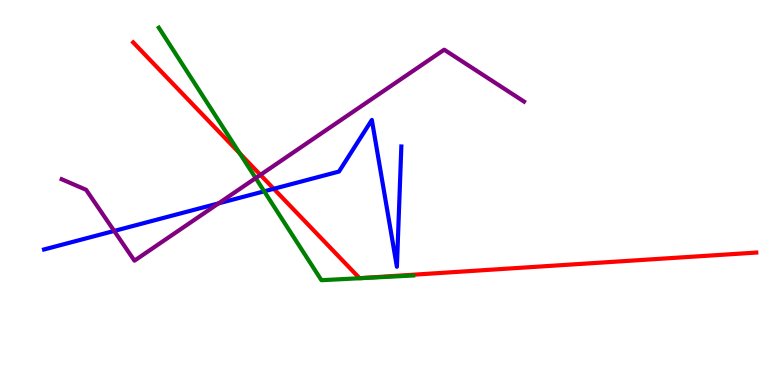[{'lines': ['blue', 'red'], 'intersections': [{'x': 3.53, 'y': 5.1}]}, {'lines': ['green', 'red'], 'intersections': [{'x': 3.09, 'y': 6.02}]}, {'lines': ['purple', 'red'], 'intersections': [{'x': 3.36, 'y': 5.46}]}, {'lines': ['blue', 'green'], 'intersections': [{'x': 3.41, 'y': 5.03}]}, {'lines': ['blue', 'purple'], 'intersections': [{'x': 1.47, 'y': 4.0}, {'x': 2.82, 'y': 4.72}]}, {'lines': ['green', 'purple'], 'intersections': [{'x': 3.3, 'y': 5.37}]}]